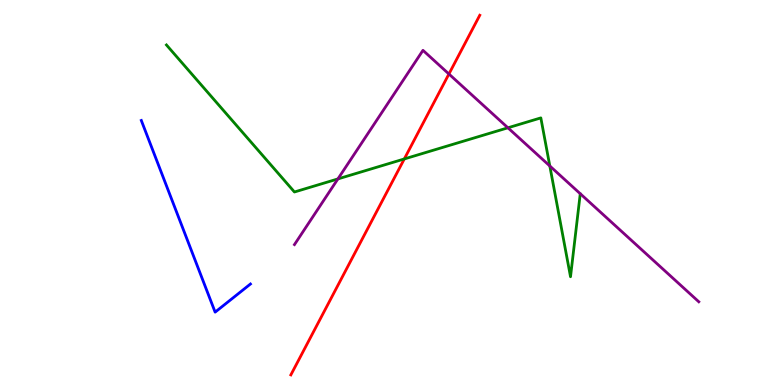[{'lines': ['blue', 'red'], 'intersections': []}, {'lines': ['green', 'red'], 'intersections': [{'x': 5.22, 'y': 5.87}]}, {'lines': ['purple', 'red'], 'intersections': [{'x': 5.79, 'y': 8.08}]}, {'lines': ['blue', 'green'], 'intersections': []}, {'lines': ['blue', 'purple'], 'intersections': []}, {'lines': ['green', 'purple'], 'intersections': [{'x': 4.36, 'y': 5.35}, {'x': 6.55, 'y': 6.68}, {'x': 7.09, 'y': 5.69}]}]